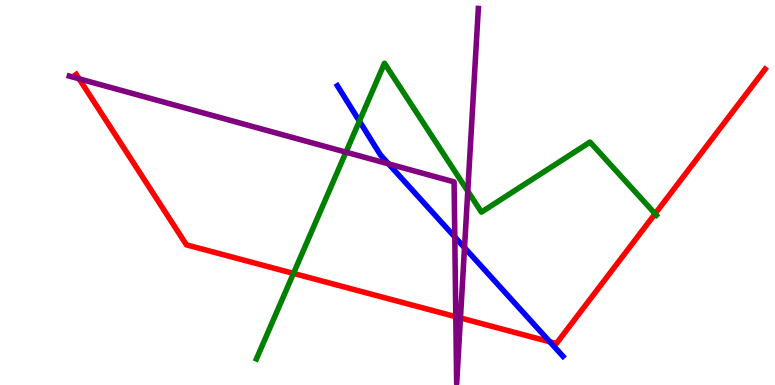[{'lines': ['blue', 'red'], 'intersections': [{'x': 7.09, 'y': 1.12}]}, {'lines': ['green', 'red'], 'intersections': [{'x': 3.79, 'y': 2.9}, {'x': 8.45, 'y': 4.45}]}, {'lines': ['purple', 'red'], 'intersections': [{'x': 1.02, 'y': 7.95}, {'x': 5.88, 'y': 1.77}, {'x': 5.94, 'y': 1.74}]}, {'lines': ['blue', 'green'], 'intersections': [{'x': 4.64, 'y': 6.85}]}, {'lines': ['blue', 'purple'], 'intersections': [{'x': 5.01, 'y': 5.74}, {'x': 5.87, 'y': 3.85}, {'x': 5.99, 'y': 3.57}]}, {'lines': ['green', 'purple'], 'intersections': [{'x': 4.46, 'y': 6.05}, {'x': 6.04, 'y': 5.03}]}]